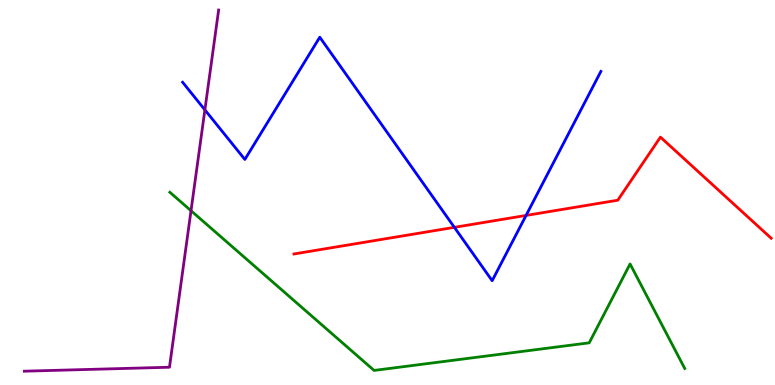[{'lines': ['blue', 'red'], 'intersections': [{'x': 5.86, 'y': 4.1}, {'x': 6.79, 'y': 4.4}]}, {'lines': ['green', 'red'], 'intersections': []}, {'lines': ['purple', 'red'], 'intersections': []}, {'lines': ['blue', 'green'], 'intersections': []}, {'lines': ['blue', 'purple'], 'intersections': [{'x': 2.64, 'y': 7.15}]}, {'lines': ['green', 'purple'], 'intersections': [{'x': 2.46, 'y': 4.53}]}]